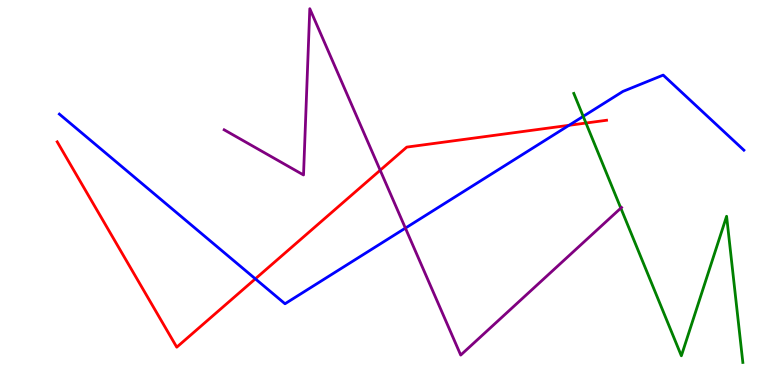[{'lines': ['blue', 'red'], 'intersections': [{'x': 3.29, 'y': 2.76}, {'x': 7.34, 'y': 6.75}]}, {'lines': ['green', 'red'], 'intersections': [{'x': 7.56, 'y': 6.8}]}, {'lines': ['purple', 'red'], 'intersections': [{'x': 4.91, 'y': 5.58}]}, {'lines': ['blue', 'green'], 'intersections': [{'x': 7.53, 'y': 6.98}]}, {'lines': ['blue', 'purple'], 'intersections': [{'x': 5.23, 'y': 4.08}]}, {'lines': ['green', 'purple'], 'intersections': [{'x': 8.01, 'y': 4.59}]}]